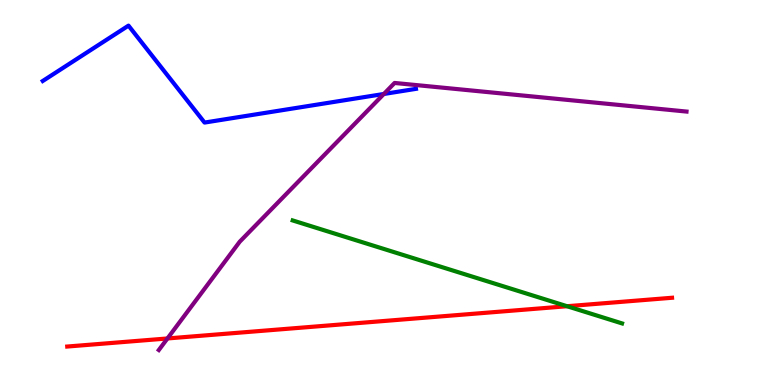[{'lines': ['blue', 'red'], 'intersections': []}, {'lines': ['green', 'red'], 'intersections': [{'x': 7.32, 'y': 2.05}]}, {'lines': ['purple', 'red'], 'intersections': [{'x': 2.16, 'y': 1.21}]}, {'lines': ['blue', 'green'], 'intersections': []}, {'lines': ['blue', 'purple'], 'intersections': [{'x': 4.95, 'y': 7.56}]}, {'lines': ['green', 'purple'], 'intersections': []}]